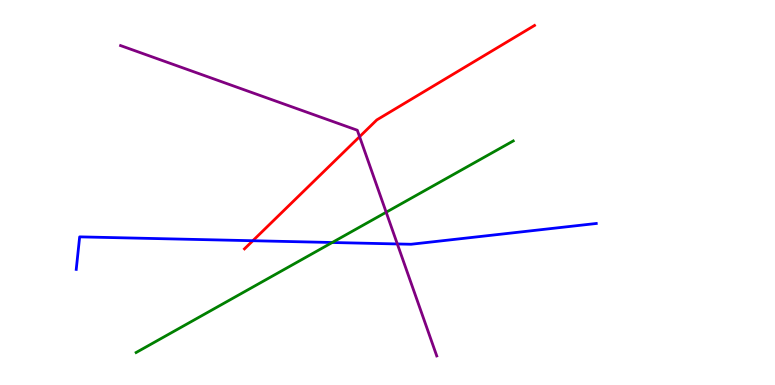[{'lines': ['blue', 'red'], 'intersections': [{'x': 3.26, 'y': 3.75}]}, {'lines': ['green', 'red'], 'intersections': []}, {'lines': ['purple', 'red'], 'intersections': [{'x': 4.64, 'y': 6.45}]}, {'lines': ['blue', 'green'], 'intersections': [{'x': 4.29, 'y': 3.7}]}, {'lines': ['blue', 'purple'], 'intersections': [{'x': 5.13, 'y': 3.66}]}, {'lines': ['green', 'purple'], 'intersections': [{'x': 4.98, 'y': 4.49}]}]